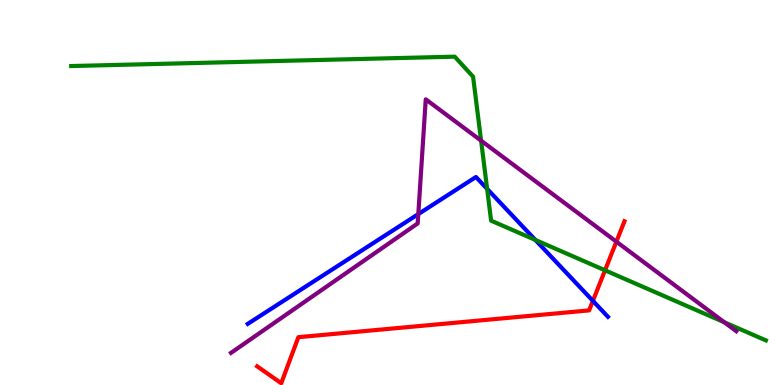[{'lines': ['blue', 'red'], 'intersections': [{'x': 7.65, 'y': 2.19}]}, {'lines': ['green', 'red'], 'intersections': [{'x': 7.81, 'y': 2.98}]}, {'lines': ['purple', 'red'], 'intersections': [{'x': 7.95, 'y': 3.72}]}, {'lines': ['blue', 'green'], 'intersections': [{'x': 6.29, 'y': 5.09}, {'x': 6.91, 'y': 3.77}]}, {'lines': ['blue', 'purple'], 'intersections': [{'x': 5.4, 'y': 4.44}]}, {'lines': ['green', 'purple'], 'intersections': [{'x': 6.21, 'y': 6.35}, {'x': 9.35, 'y': 1.63}]}]